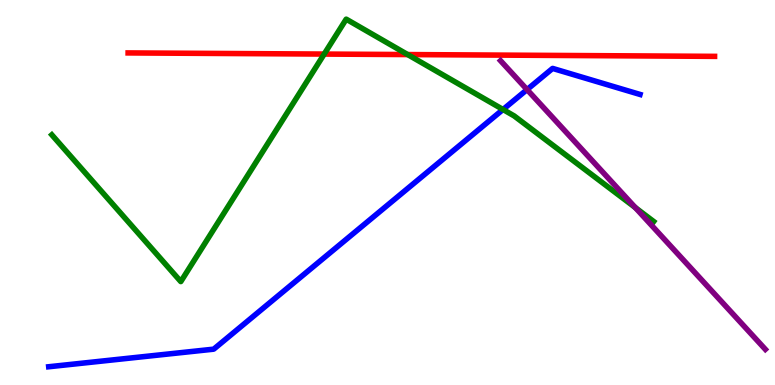[{'lines': ['blue', 'red'], 'intersections': []}, {'lines': ['green', 'red'], 'intersections': [{'x': 4.18, 'y': 8.6}, {'x': 5.26, 'y': 8.58}]}, {'lines': ['purple', 'red'], 'intersections': []}, {'lines': ['blue', 'green'], 'intersections': [{'x': 6.49, 'y': 7.16}]}, {'lines': ['blue', 'purple'], 'intersections': [{'x': 6.8, 'y': 7.67}]}, {'lines': ['green', 'purple'], 'intersections': [{'x': 8.2, 'y': 4.61}]}]